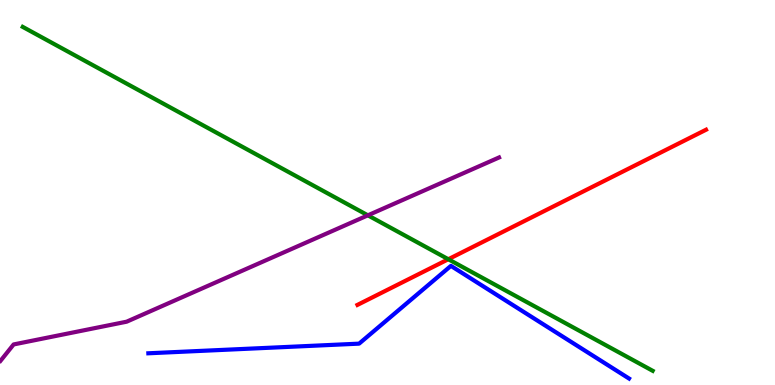[{'lines': ['blue', 'red'], 'intersections': []}, {'lines': ['green', 'red'], 'intersections': [{'x': 5.78, 'y': 3.27}]}, {'lines': ['purple', 'red'], 'intersections': []}, {'lines': ['blue', 'green'], 'intersections': []}, {'lines': ['blue', 'purple'], 'intersections': []}, {'lines': ['green', 'purple'], 'intersections': [{'x': 4.75, 'y': 4.41}]}]